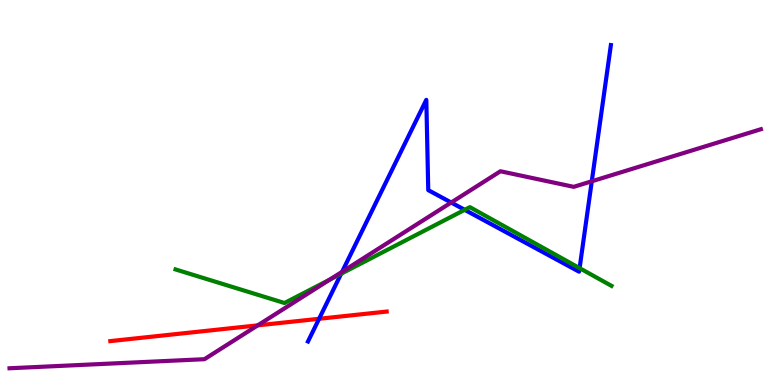[{'lines': ['blue', 'red'], 'intersections': [{'x': 4.12, 'y': 1.72}]}, {'lines': ['green', 'red'], 'intersections': []}, {'lines': ['purple', 'red'], 'intersections': [{'x': 3.33, 'y': 1.55}]}, {'lines': ['blue', 'green'], 'intersections': [{'x': 4.4, 'y': 2.89}, {'x': 6.0, 'y': 4.55}, {'x': 7.48, 'y': 3.04}]}, {'lines': ['blue', 'purple'], 'intersections': [{'x': 4.41, 'y': 2.94}, {'x': 5.82, 'y': 4.74}, {'x': 7.64, 'y': 5.29}]}, {'lines': ['green', 'purple'], 'intersections': [{'x': 4.26, 'y': 2.74}]}]